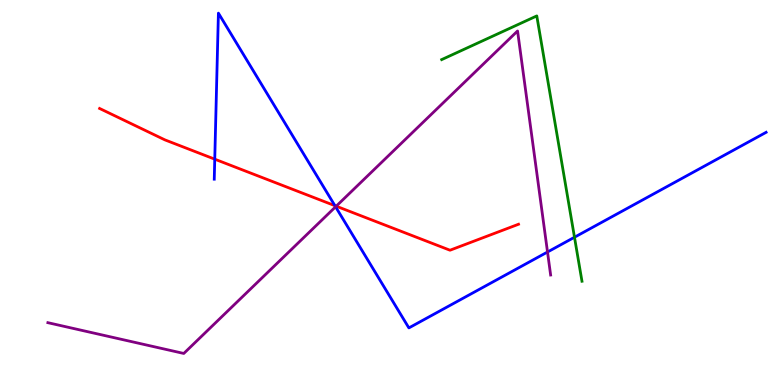[{'lines': ['blue', 'red'], 'intersections': [{'x': 2.77, 'y': 5.87}, {'x': 4.32, 'y': 4.66}]}, {'lines': ['green', 'red'], 'intersections': []}, {'lines': ['purple', 'red'], 'intersections': [{'x': 4.34, 'y': 4.64}]}, {'lines': ['blue', 'green'], 'intersections': [{'x': 7.41, 'y': 3.84}]}, {'lines': ['blue', 'purple'], 'intersections': [{'x': 4.33, 'y': 4.63}, {'x': 7.06, 'y': 3.45}]}, {'lines': ['green', 'purple'], 'intersections': []}]